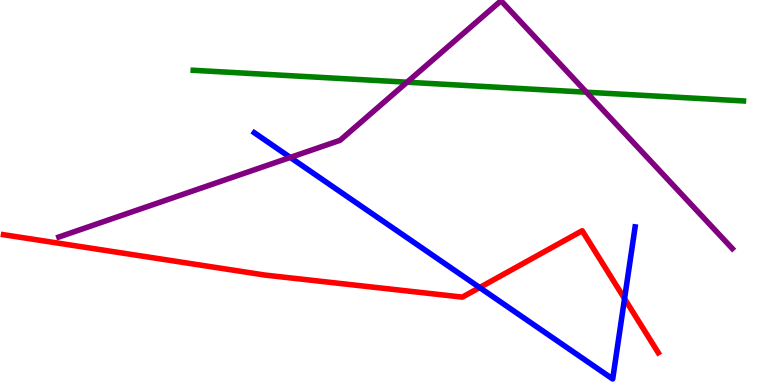[{'lines': ['blue', 'red'], 'intersections': [{'x': 6.19, 'y': 2.53}, {'x': 8.06, 'y': 2.24}]}, {'lines': ['green', 'red'], 'intersections': []}, {'lines': ['purple', 'red'], 'intersections': []}, {'lines': ['blue', 'green'], 'intersections': []}, {'lines': ['blue', 'purple'], 'intersections': [{'x': 3.75, 'y': 5.91}]}, {'lines': ['green', 'purple'], 'intersections': [{'x': 5.25, 'y': 7.86}, {'x': 7.57, 'y': 7.61}]}]